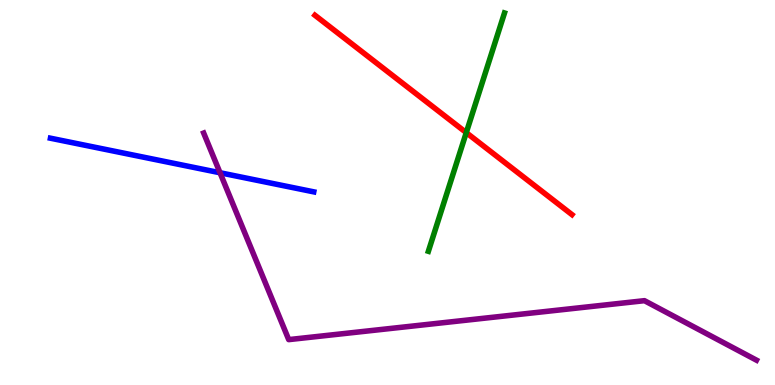[{'lines': ['blue', 'red'], 'intersections': []}, {'lines': ['green', 'red'], 'intersections': [{'x': 6.02, 'y': 6.55}]}, {'lines': ['purple', 'red'], 'intersections': []}, {'lines': ['blue', 'green'], 'intersections': []}, {'lines': ['blue', 'purple'], 'intersections': [{'x': 2.84, 'y': 5.51}]}, {'lines': ['green', 'purple'], 'intersections': []}]